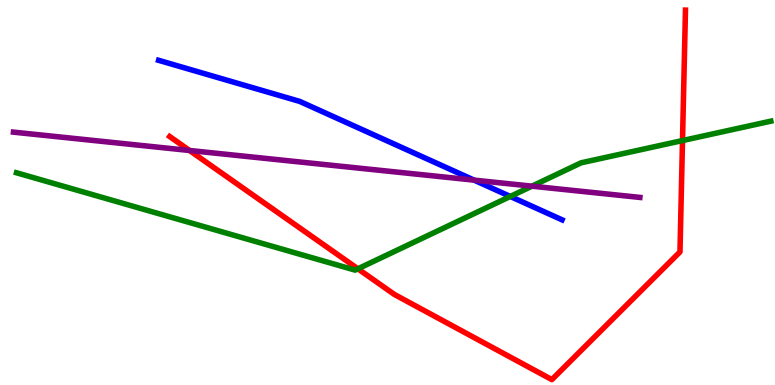[{'lines': ['blue', 'red'], 'intersections': []}, {'lines': ['green', 'red'], 'intersections': [{'x': 4.62, 'y': 3.02}, {'x': 8.81, 'y': 6.35}]}, {'lines': ['purple', 'red'], 'intersections': [{'x': 2.45, 'y': 6.09}]}, {'lines': ['blue', 'green'], 'intersections': [{'x': 6.58, 'y': 4.9}]}, {'lines': ['blue', 'purple'], 'intersections': [{'x': 6.12, 'y': 5.32}]}, {'lines': ['green', 'purple'], 'intersections': [{'x': 6.86, 'y': 5.16}]}]